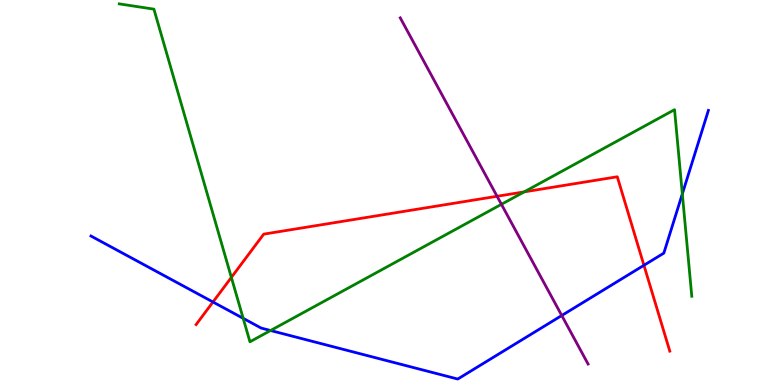[{'lines': ['blue', 'red'], 'intersections': [{'x': 2.75, 'y': 2.16}, {'x': 8.31, 'y': 3.11}]}, {'lines': ['green', 'red'], 'intersections': [{'x': 2.99, 'y': 2.79}, {'x': 6.76, 'y': 5.02}]}, {'lines': ['purple', 'red'], 'intersections': [{'x': 6.41, 'y': 4.9}]}, {'lines': ['blue', 'green'], 'intersections': [{'x': 3.14, 'y': 1.73}, {'x': 3.49, 'y': 1.42}, {'x': 8.8, 'y': 4.96}]}, {'lines': ['blue', 'purple'], 'intersections': [{'x': 7.25, 'y': 1.81}]}, {'lines': ['green', 'purple'], 'intersections': [{'x': 6.47, 'y': 4.69}]}]